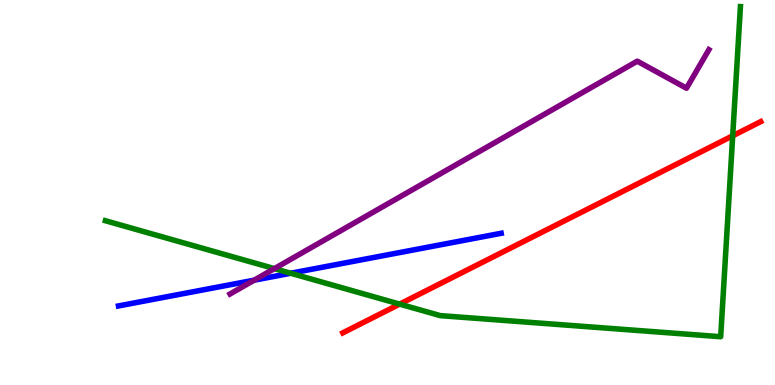[{'lines': ['blue', 'red'], 'intersections': []}, {'lines': ['green', 'red'], 'intersections': [{'x': 5.16, 'y': 2.1}, {'x': 9.45, 'y': 6.47}]}, {'lines': ['purple', 'red'], 'intersections': []}, {'lines': ['blue', 'green'], 'intersections': [{'x': 3.75, 'y': 2.9}]}, {'lines': ['blue', 'purple'], 'intersections': [{'x': 3.28, 'y': 2.72}]}, {'lines': ['green', 'purple'], 'intersections': [{'x': 3.54, 'y': 3.02}]}]